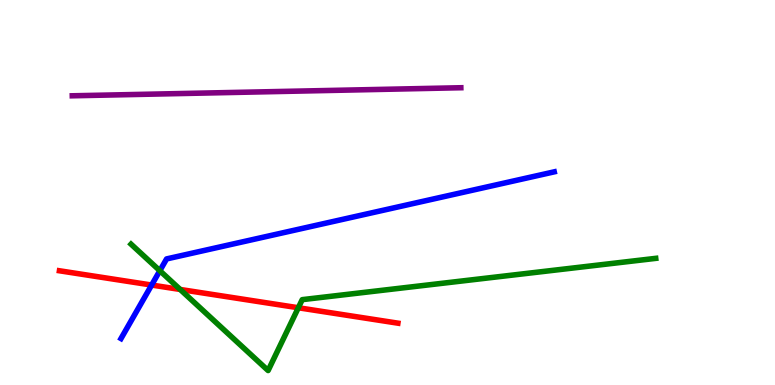[{'lines': ['blue', 'red'], 'intersections': [{'x': 1.96, 'y': 2.6}]}, {'lines': ['green', 'red'], 'intersections': [{'x': 2.32, 'y': 2.48}, {'x': 3.85, 'y': 2.01}]}, {'lines': ['purple', 'red'], 'intersections': []}, {'lines': ['blue', 'green'], 'intersections': [{'x': 2.06, 'y': 2.97}]}, {'lines': ['blue', 'purple'], 'intersections': []}, {'lines': ['green', 'purple'], 'intersections': []}]